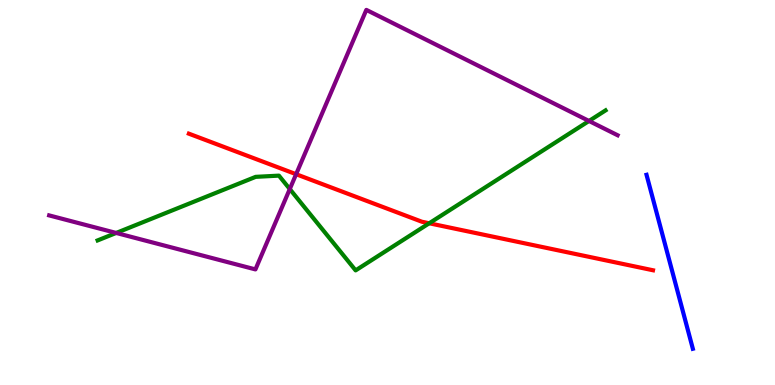[{'lines': ['blue', 'red'], 'intersections': []}, {'lines': ['green', 'red'], 'intersections': [{'x': 5.54, 'y': 4.2}]}, {'lines': ['purple', 'red'], 'intersections': [{'x': 3.82, 'y': 5.48}]}, {'lines': ['blue', 'green'], 'intersections': []}, {'lines': ['blue', 'purple'], 'intersections': []}, {'lines': ['green', 'purple'], 'intersections': [{'x': 1.5, 'y': 3.95}, {'x': 3.74, 'y': 5.09}, {'x': 7.6, 'y': 6.86}]}]